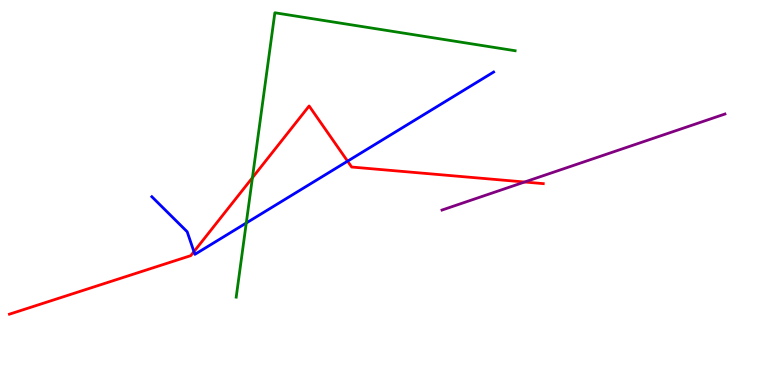[{'lines': ['blue', 'red'], 'intersections': [{'x': 2.5, 'y': 3.46}, {'x': 4.49, 'y': 5.81}]}, {'lines': ['green', 'red'], 'intersections': [{'x': 3.26, 'y': 5.38}]}, {'lines': ['purple', 'red'], 'intersections': [{'x': 6.77, 'y': 5.27}]}, {'lines': ['blue', 'green'], 'intersections': [{'x': 3.18, 'y': 4.21}]}, {'lines': ['blue', 'purple'], 'intersections': []}, {'lines': ['green', 'purple'], 'intersections': []}]